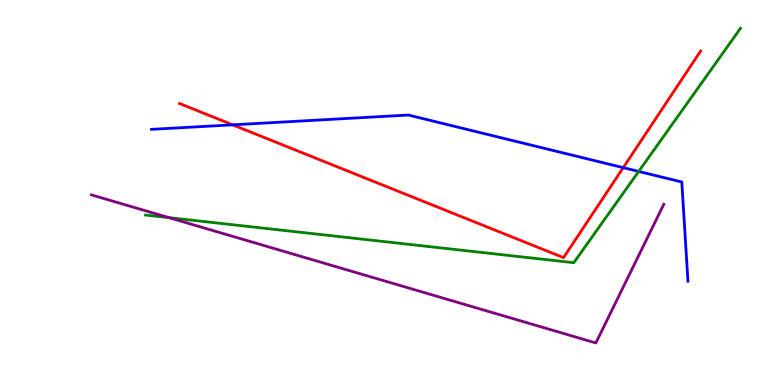[{'lines': ['blue', 'red'], 'intersections': [{'x': 3.0, 'y': 6.76}, {'x': 8.04, 'y': 5.65}]}, {'lines': ['green', 'red'], 'intersections': []}, {'lines': ['purple', 'red'], 'intersections': []}, {'lines': ['blue', 'green'], 'intersections': [{'x': 8.24, 'y': 5.55}]}, {'lines': ['blue', 'purple'], 'intersections': []}, {'lines': ['green', 'purple'], 'intersections': [{'x': 2.18, 'y': 4.35}]}]